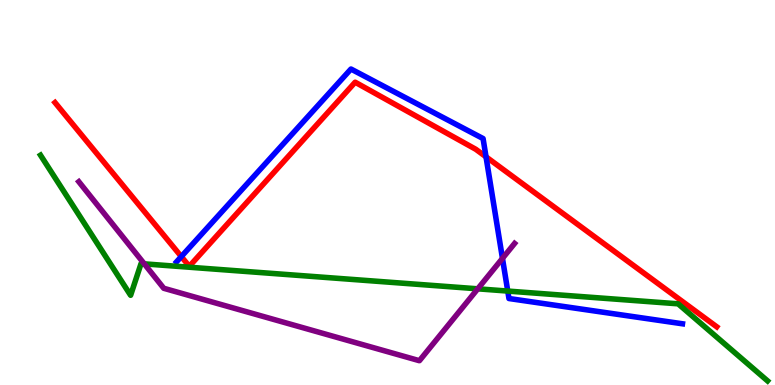[{'lines': ['blue', 'red'], 'intersections': [{'x': 2.34, 'y': 3.34}, {'x': 6.27, 'y': 5.93}]}, {'lines': ['green', 'red'], 'intersections': []}, {'lines': ['purple', 'red'], 'intersections': []}, {'lines': ['blue', 'green'], 'intersections': [{'x': 6.55, 'y': 2.44}]}, {'lines': ['blue', 'purple'], 'intersections': [{'x': 6.48, 'y': 3.29}]}, {'lines': ['green', 'purple'], 'intersections': [{'x': 1.86, 'y': 3.15}, {'x': 6.16, 'y': 2.5}]}]